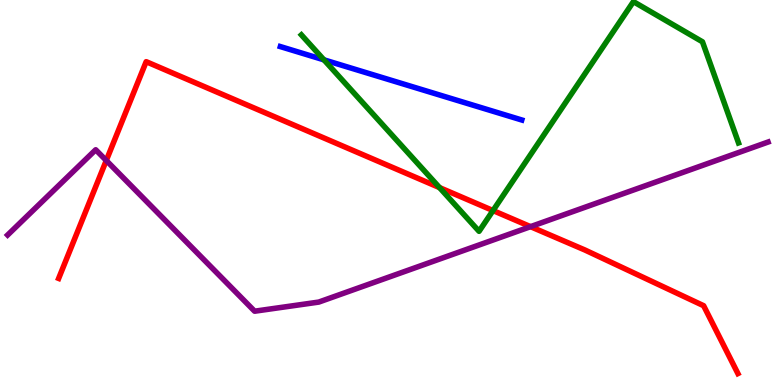[{'lines': ['blue', 'red'], 'intersections': []}, {'lines': ['green', 'red'], 'intersections': [{'x': 5.67, 'y': 5.13}, {'x': 6.36, 'y': 4.53}]}, {'lines': ['purple', 'red'], 'intersections': [{'x': 1.37, 'y': 5.83}, {'x': 6.85, 'y': 4.11}]}, {'lines': ['blue', 'green'], 'intersections': [{'x': 4.18, 'y': 8.45}]}, {'lines': ['blue', 'purple'], 'intersections': []}, {'lines': ['green', 'purple'], 'intersections': []}]